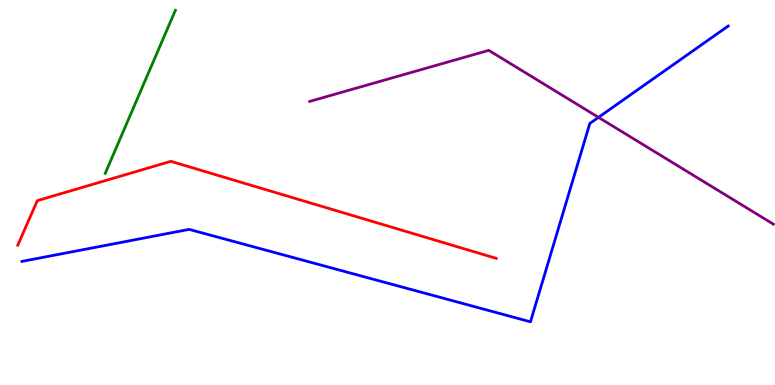[{'lines': ['blue', 'red'], 'intersections': []}, {'lines': ['green', 'red'], 'intersections': []}, {'lines': ['purple', 'red'], 'intersections': []}, {'lines': ['blue', 'green'], 'intersections': []}, {'lines': ['blue', 'purple'], 'intersections': [{'x': 7.72, 'y': 6.95}]}, {'lines': ['green', 'purple'], 'intersections': []}]